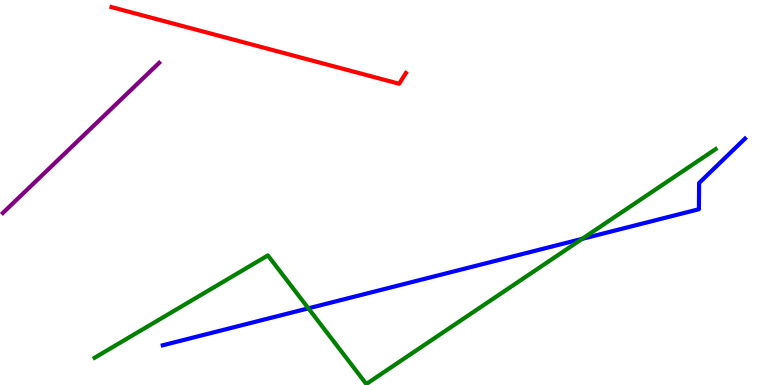[{'lines': ['blue', 'red'], 'intersections': []}, {'lines': ['green', 'red'], 'intersections': []}, {'lines': ['purple', 'red'], 'intersections': []}, {'lines': ['blue', 'green'], 'intersections': [{'x': 3.98, 'y': 1.99}, {'x': 7.51, 'y': 3.8}]}, {'lines': ['blue', 'purple'], 'intersections': []}, {'lines': ['green', 'purple'], 'intersections': []}]